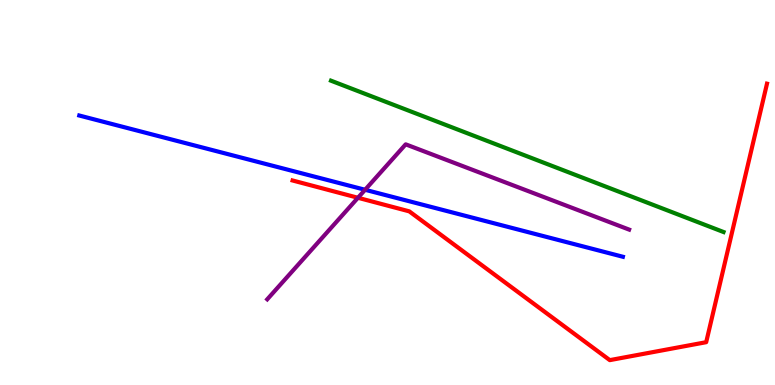[{'lines': ['blue', 'red'], 'intersections': []}, {'lines': ['green', 'red'], 'intersections': []}, {'lines': ['purple', 'red'], 'intersections': [{'x': 4.62, 'y': 4.86}]}, {'lines': ['blue', 'green'], 'intersections': []}, {'lines': ['blue', 'purple'], 'intersections': [{'x': 4.71, 'y': 5.07}]}, {'lines': ['green', 'purple'], 'intersections': []}]